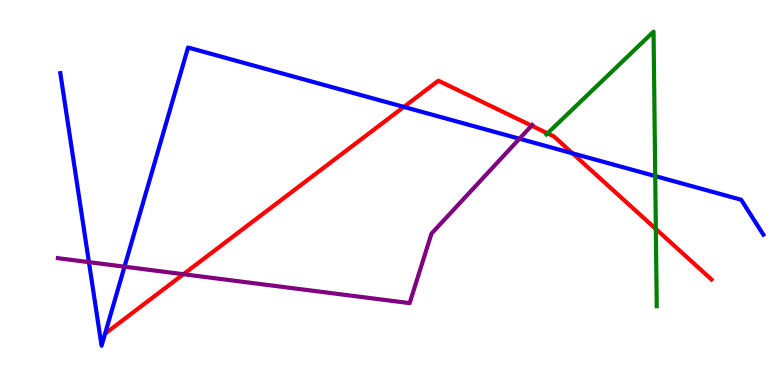[{'lines': ['blue', 'red'], 'intersections': [{'x': 5.21, 'y': 7.22}, {'x': 7.39, 'y': 6.02}]}, {'lines': ['green', 'red'], 'intersections': [{'x': 7.06, 'y': 6.54}, {'x': 8.46, 'y': 4.05}]}, {'lines': ['purple', 'red'], 'intersections': [{'x': 2.37, 'y': 2.88}, {'x': 6.86, 'y': 6.74}]}, {'lines': ['blue', 'green'], 'intersections': [{'x': 8.45, 'y': 5.43}]}, {'lines': ['blue', 'purple'], 'intersections': [{'x': 1.15, 'y': 3.19}, {'x': 1.61, 'y': 3.07}, {'x': 6.7, 'y': 6.4}]}, {'lines': ['green', 'purple'], 'intersections': []}]